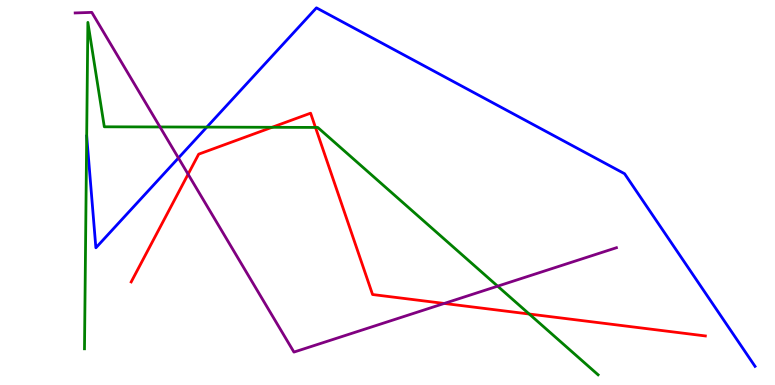[{'lines': ['blue', 'red'], 'intersections': []}, {'lines': ['green', 'red'], 'intersections': [{'x': 3.51, 'y': 6.69}, {'x': 4.07, 'y': 6.69}, {'x': 6.83, 'y': 1.84}]}, {'lines': ['purple', 'red'], 'intersections': [{'x': 2.43, 'y': 5.47}, {'x': 5.73, 'y': 2.12}]}, {'lines': ['blue', 'green'], 'intersections': [{'x': 2.67, 'y': 6.7}]}, {'lines': ['blue', 'purple'], 'intersections': [{'x': 2.3, 'y': 5.9}]}, {'lines': ['green', 'purple'], 'intersections': [{'x': 2.06, 'y': 6.7}, {'x': 6.42, 'y': 2.57}]}]